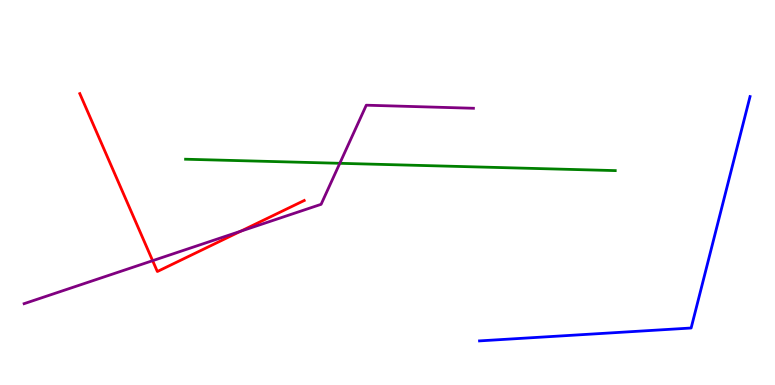[{'lines': ['blue', 'red'], 'intersections': []}, {'lines': ['green', 'red'], 'intersections': []}, {'lines': ['purple', 'red'], 'intersections': [{'x': 1.97, 'y': 3.23}, {'x': 3.11, 'y': 3.99}]}, {'lines': ['blue', 'green'], 'intersections': []}, {'lines': ['blue', 'purple'], 'intersections': []}, {'lines': ['green', 'purple'], 'intersections': [{'x': 4.38, 'y': 5.76}]}]